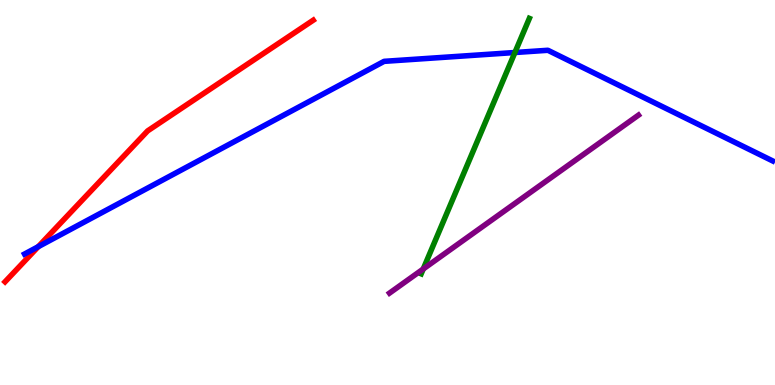[{'lines': ['blue', 'red'], 'intersections': [{'x': 0.493, 'y': 3.59}]}, {'lines': ['green', 'red'], 'intersections': []}, {'lines': ['purple', 'red'], 'intersections': []}, {'lines': ['blue', 'green'], 'intersections': [{'x': 6.64, 'y': 8.64}]}, {'lines': ['blue', 'purple'], 'intersections': []}, {'lines': ['green', 'purple'], 'intersections': [{'x': 5.46, 'y': 3.01}]}]